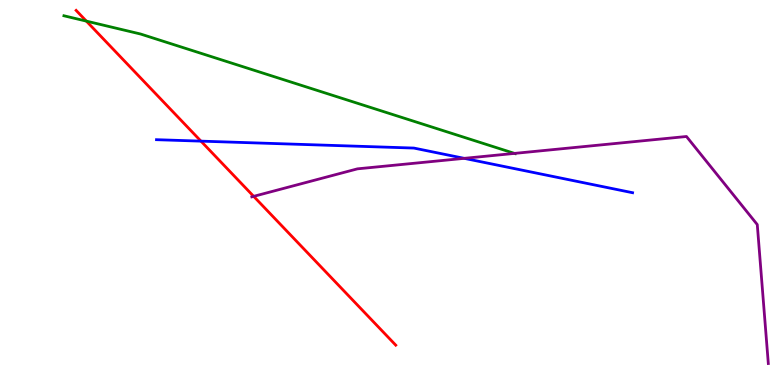[{'lines': ['blue', 'red'], 'intersections': [{'x': 2.59, 'y': 6.33}]}, {'lines': ['green', 'red'], 'intersections': [{'x': 1.11, 'y': 9.45}]}, {'lines': ['purple', 'red'], 'intersections': [{'x': 3.27, 'y': 4.9}]}, {'lines': ['blue', 'green'], 'intersections': []}, {'lines': ['blue', 'purple'], 'intersections': [{'x': 5.99, 'y': 5.89}]}, {'lines': ['green', 'purple'], 'intersections': [{'x': 6.64, 'y': 6.02}]}]